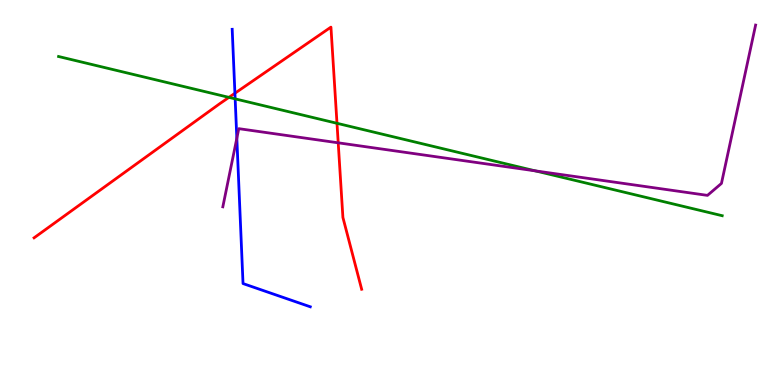[{'lines': ['blue', 'red'], 'intersections': [{'x': 3.03, 'y': 7.58}]}, {'lines': ['green', 'red'], 'intersections': [{'x': 2.95, 'y': 7.47}, {'x': 4.35, 'y': 6.8}]}, {'lines': ['purple', 'red'], 'intersections': [{'x': 4.36, 'y': 6.29}]}, {'lines': ['blue', 'green'], 'intersections': [{'x': 3.03, 'y': 7.43}]}, {'lines': ['blue', 'purple'], 'intersections': [{'x': 3.06, 'y': 6.41}]}, {'lines': ['green', 'purple'], 'intersections': [{'x': 6.91, 'y': 5.56}]}]